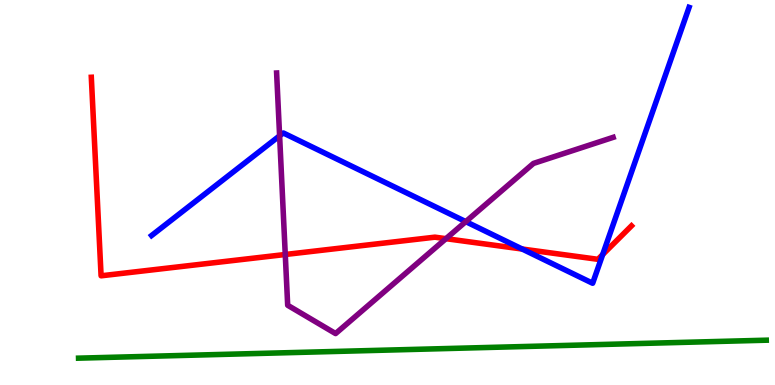[{'lines': ['blue', 'red'], 'intersections': [{'x': 6.74, 'y': 3.53}, {'x': 7.78, 'y': 3.39}]}, {'lines': ['green', 'red'], 'intersections': []}, {'lines': ['purple', 'red'], 'intersections': [{'x': 3.68, 'y': 3.39}, {'x': 5.75, 'y': 3.8}]}, {'lines': ['blue', 'green'], 'intersections': []}, {'lines': ['blue', 'purple'], 'intersections': [{'x': 3.61, 'y': 6.47}, {'x': 6.01, 'y': 4.24}]}, {'lines': ['green', 'purple'], 'intersections': []}]